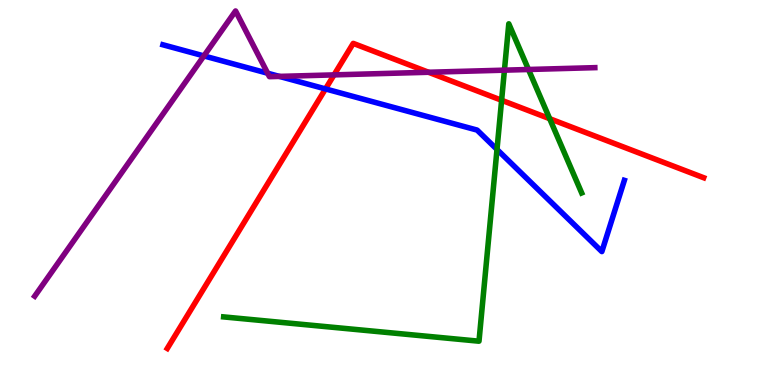[{'lines': ['blue', 'red'], 'intersections': [{'x': 4.2, 'y': 7.69}]}, {'lines': ['green', 'red'], 'intersections': [{'x': 6.47, 'y': 7.4}, {'x': 7.09, 'y': 6.92}]}, {'lines': ['purple', 'red'], 'intersections': [{'x': 4.31, 'y': 8.05}, {'x': 5.53, 'y': 8.12}]}, {'lines': ['blue', 'green'], 'intersections': [{'x': 6.41, 'y': 6.12}]}, {'lines': ['blue', 'purple'], 'intersections': [{'x': 2.63, 'y': 8.55}, {'x': 3.45, 'y': 8.1}, {'x': 3.6, 'y': 8.02}]}, {'lines': ['green', 'purple'], 'intersections': [{'x': 6.51, 'y': 8.18}, {'x': 6.82, 'y': 8.19}]}]